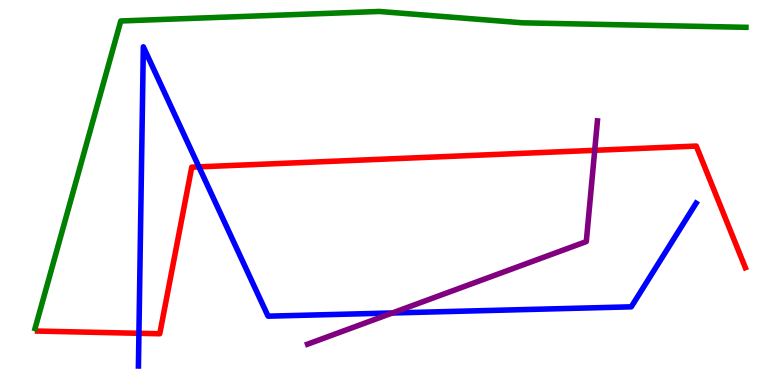[{'lines': ['blue', 'red'], 'intersections': [{'x': 1.79, 'y': 1.34}, {'x': 2.57, 'y': 5.67}]}, {'lines': ['green', 'red'], 'intersections': []}, {'lines': ['purple', 'red'], 'intersections': [{'x': 7.67, 'y': 6.1}]}, {'lines': ['blue', 'green'], 'intersections': []}, {'lines': ['blue', 'purple'], 'intersections': [{'x': 5.06, 'y': 1.87}]}, {'lines': ['green', 'purple'], 'intersections': []}]